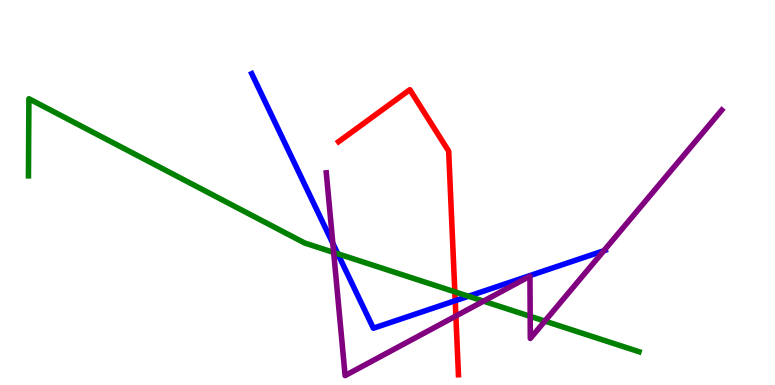[{'lines': ['blue', 'red'], 'intersections': [{'x': 5.87, 'y': 2.19}]}, {'lines': ['green', 'red'], 'intersections': [{'x': 5.87, 'y': 2.42}]}, {'lines': ['purple', 'red'], 'intersections': [{'x': 5.88, 'y': 1.79}]}, {'lines': ['blue', 'green'], 'intersections': [{'x': 4.36, 'y': 3.41}, {'x': 6.04, 'y': 2.31}]}, {'lines': ['blue', 'purple'], 'intersections': [{'x': 4.29, 'y': 3.68}, {'x': 7.79, 'y': 3.49}]}, {'lines': ['green', 'purple'], 'intersections': [{'x': 4.31, 'y': 3.44}, {'x': 6.24, 'y': 2.18}, {'x': 6.84, 'y': 1.78}, {'x': 7.03, 'y': 1.66}]}]